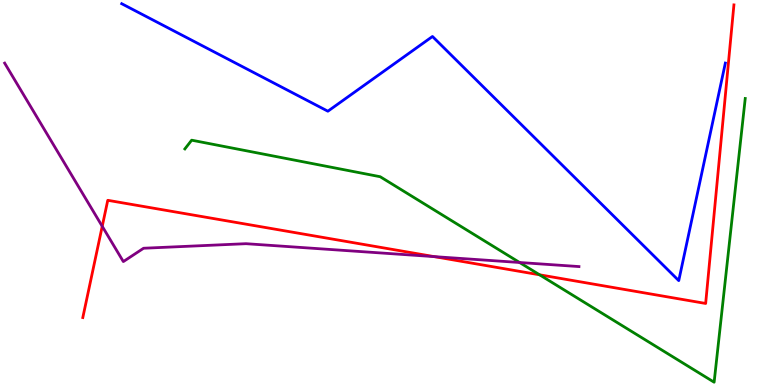[{'lines': ['blue', 'red'], 'intersections': []}, {'lines': ['green', 'red'], 'intersections': [{'x': 6.96, 'y': 2.86}]}, {'lines': ['purple', 'red'], 'intersections': [{'x': 1.32, 'y': 4.12}, {'x': 5.6, 'y': 3.33}]}, {'lines': ['blue', 'green'], 'intersections': []}, {'lines': ['blue', 'purple'], 'intersections': []}, {'lines': ['green', 'purple'], 'intersections': [{'x': 6.7, 'y': 3.18}]}]